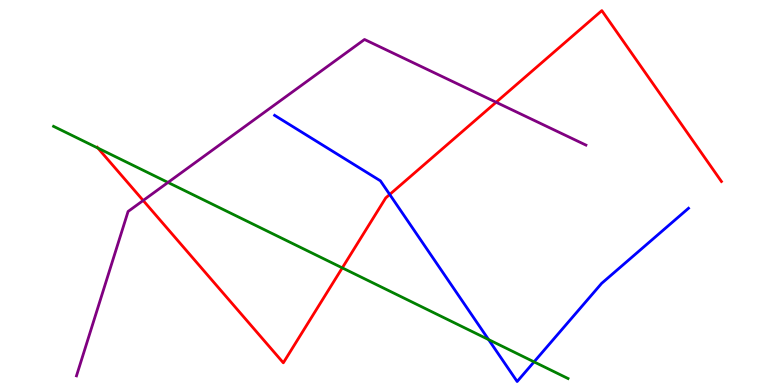[{'lines': ['blue', 'red'], 'intersections': [{'x': 5.03, 'y': 4.95}]}, {'lines': ['green', 'red'], 'intersections': [{'x': 1.26, 'y': 6.15}, {'x': 4.42, 'y': 3.04}]}, {'lines': ['purple', 'red'], 'intersections': [{'x': 1.85, 'y': 4.79}, {'x': 6.4, 'y': 7.34}]}, {'lines': ['blue', 'green'], 'intersections': [{'x': 6.3, 'y': 1.18}, {'x': 6.89, 'y': 0.601}]}, {'lines': ['blue', 'purple'], 'intersections': []}, {'lines': ['green', 'purple'], 'intersections': [{'x': 2.17, 'y': 5.26}]}]